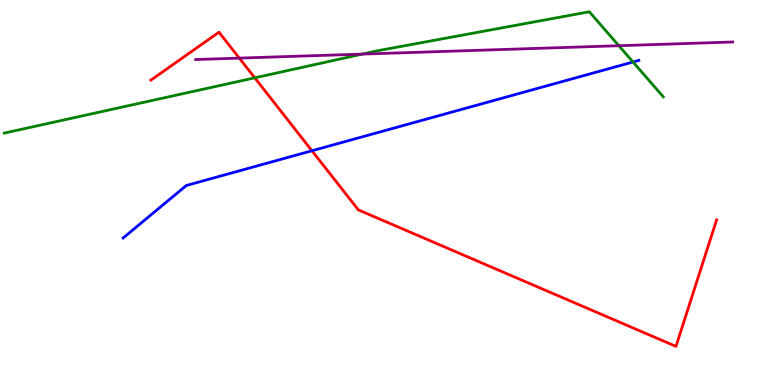[{'lines': ['blue', 'red'], 'intersections': [{'x': 4.03, 'y': 6.08}]}, {'lines': ['green', 'red'], 'intersections': [{'x': 3.29, 'y': 7.98}]}, {'lines': ['purple', 'red'], 'intersections': [{'x': 3.09, 'y': 8.49}]}, {'lines': ['blue', 'green'], 'intersections': [{'x': 8.17, 'y': 8.39}]}, {'lines': ['blue', 'purple'], 'intersections': []}, {'lines': ['green', 'purple'], 'intersections': [{'x': 4.68, 'y': 8.6}, {'x': 7.99, 'y': 8.81}]}]